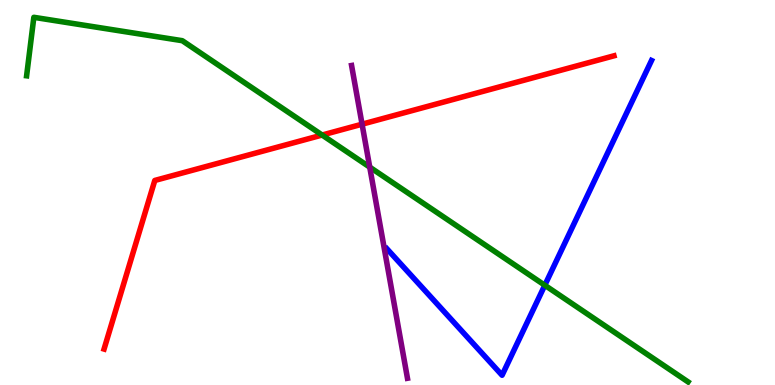[{'lines': ['blue', 'red'], 'intersections': []}, {'lines': ['green', 'red'], 'intersections': [{'x': 4.16, 'y': 6.49}]}, {'lines': ['purple', 'red'], 'intersections': [{'x': 4.67, 'y': 6.77}]}, {'lines': ['blue', 'green'], 'intersections': [{'x': 7.03, 'y': 2.59}]}, {'lines': ['blue', 'purple'], 'intersections': []}, {'lines': ['green', 'purple'], 'intersections': [{'x': 4.77, 'y': 5.66}]}]